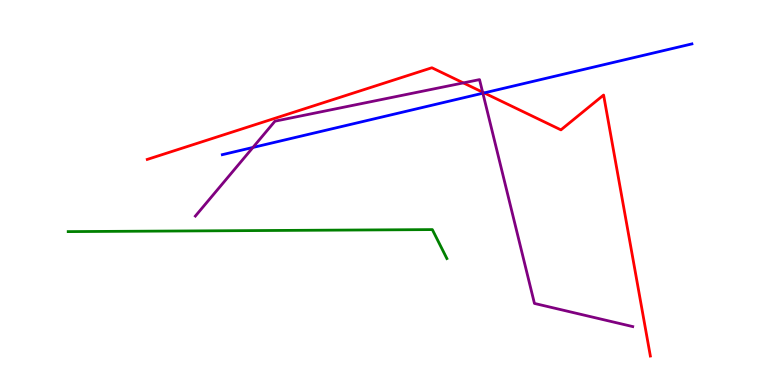[{'lines': ['blue', 'red'], 'intersections': [{'x': 6.25, 'y': 7.59}]}, {'lines': ['green', 'red'], 'intersections': []}, {'lines': ['purple', 'red'], 'intersections': [{'x': 5.98, 'y': 7.85}, {'x': 6.23, 'y': 7.61}]}, {'lines': ['blue', 'green'], 'intersections': []}, {'lines': ['blue', 'purple'], 'intersections': [{'x': 3.26, 'y': 6.17}, {'x': 6.23, 'y': 7.58}]}, {'lines': ['green', 'purple'], 'intersections': []}]